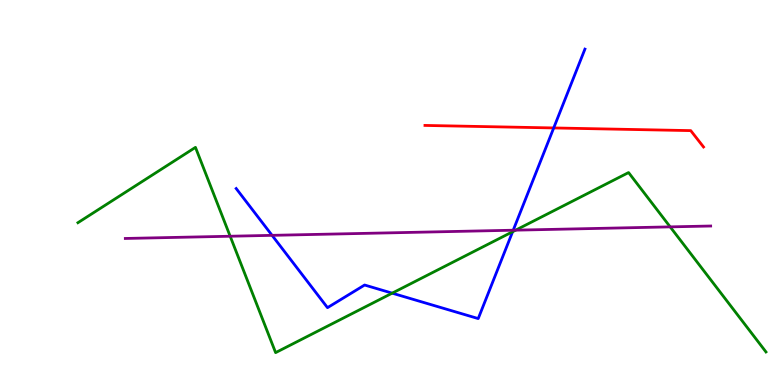[{'lines': ['blue', 'red'], 'intersections': [{'x': 7.14, 'y': 6.68}]}, {'lines': ['green', 'red'], 'intersections': []}, {'lines': ['purple', 'red'], 'intersections': []}, {'lines': ['blue', 'green'], 'intersections': [{'x': 5.06, 'y': 2.39}, {'x': 6.61, 'y': 3.98}]}, {'lines': ['blue', 'purple'], 'intersections': [{'x': 3.51, 'y': 3.89}, {'x': 6.62, 'y': 4.02}]}, {'lines': ['green', 'purple'], 'intersections': [{'x': 2.97, 'y': 3.86}, {'x': 6.65, 'y': 4.02}, {'x': 8.65, 'y': 4.11}]}]